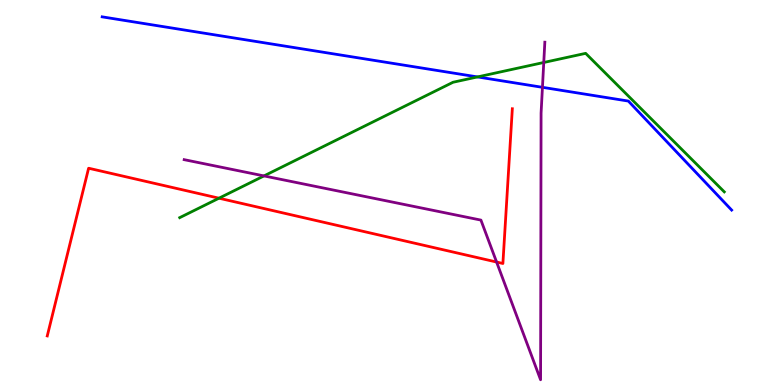[{'lines': ['blue', 'red'], 'intersections': []}, {'lines': ['green', 'red'], 'intersections': [{'x': 2.83, 'y': 4.85}]}, {'lines': ['purple', 'red'], 'intersections': [{'x': 6.41, 'y': 3.19}]}, {'lines': ['blue', 'green'], 'intersections': [{'x': 6.16, 'y': 8.0}]}, {'lines': ['blue', 'purple'], 'intersections': [{'x': 7.0, 'y': 7.73}]}, {'lines': ['green', 'purple'], 'intersections': [{'x': 3.41, 'y': 5.43}, {'x': 7.02, 'y': 8.38}]}]